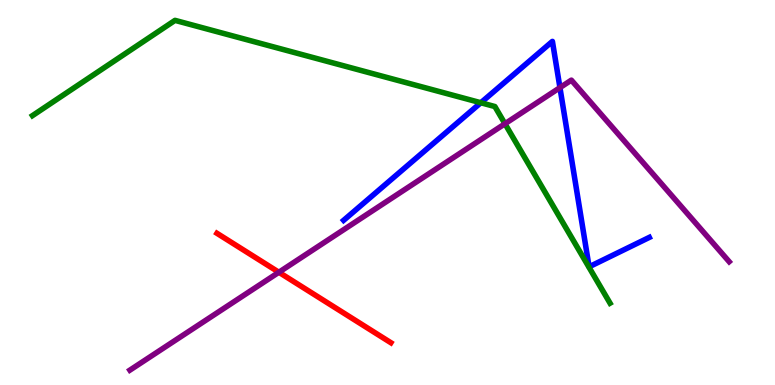[{'lines': ['blue', 'red'], 'intersections': []}, {'lines': ['green', 'red'], 'intersections': []}, {'lines': ['purple', 'red'], 'intersections': [{'x': 3.6, 'y': 2.93}]}, {'lines': ['blue', 'green'], 'intersections': [{'x': 6.2, 'y': 7.33}]}, {'lines': ['blue', 'purple'], 'intersections': [{'x': 7.23, 'y': 7.72}]}, {'lines': ['green', 'purple'], 'intersections': [{'x': 6.52, 'y': 6.79}]}]